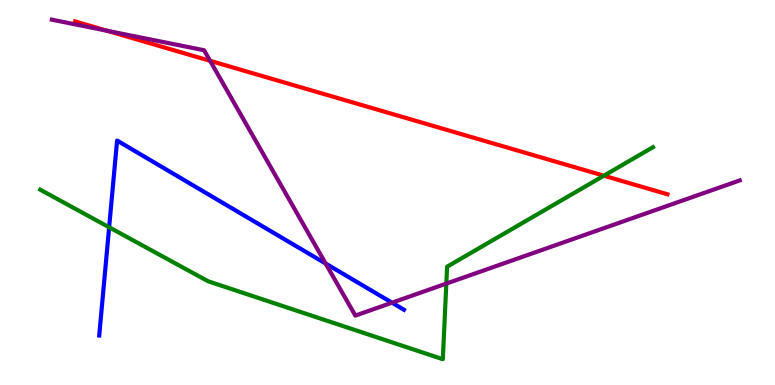[{'lines': ['blue', 'red'], 'intersections': []}, {'lines': ['green', 'red'], 'intersections': [{'x': 7.79, 'y': 5.44}]}, {'lines': ['purple', 'red'], 'intersections': [{'x': 1.38, 'y': 9.2}, {'x': 2.71, 'y': 8.42}]}, {'lines': ['blue', 'green'], 'intersections': [{'x': 1.41, 'y': 4.1}]}, {'lines': ['blue', 'purple'], 'intersections': [{'x': 4.2, 'y': 3.15}, {'x': 5.06, 'y': 2.14}]}, {'lines': ['green', 'purple'], 'intersections': [{'x': 5.76, 'y': 2.63}]}]